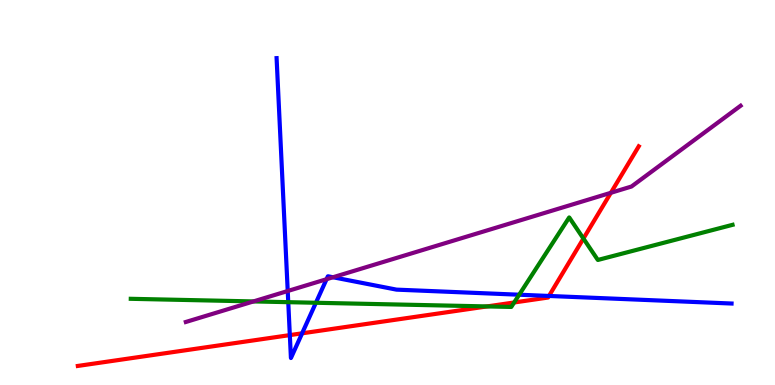[{'lines': ['blue', 'red'], 'intersections': [{'x': 3.74, 'y': 1.3}, {'x': 3.9, 'y': 1.34}, {'x': 7.08, 'y': 2.31}]}, {'lines': ['green', 'red'], 'intersections': [{'x': 6.28, 'y': 2.04}, {'x': 6.63, 'y': 2.14}, {'x': 7.53, 'y': 3.8}]}, {'lines': ['purple', 'red'], 'intersections': [{'x': 7.88, 'y': 4.99}]}, {'lines': ['blue', 'green'], 'intersections': [{'x': 3.72, 'y': 2.15}, {'x': 4.08, 'y': 2.14}, {'x': 6.7, 'y': 2.34}]}, {'lines': ['blue', 'purple'], 'intersections': [{'x': 3.71, 'y': 2.44}, {'x': 4.21, 'y': 2.75}, {'x': 4.3, 'y': 2.8}]}, {'lines': ['green', 'purple'], 'intersections': [{'x': 3.27, 'y': 2.17}]}]